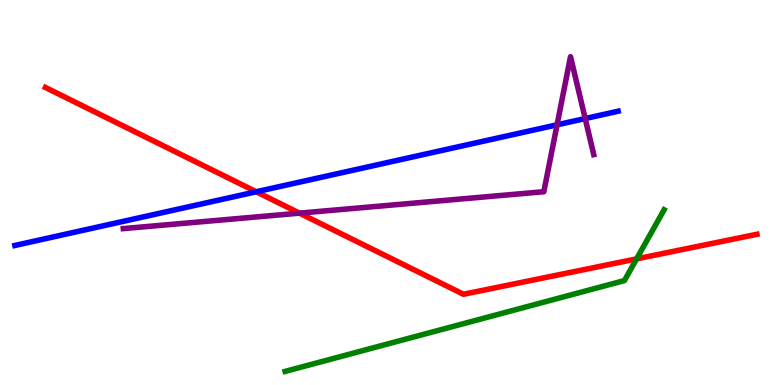[{'lines': ['blue', 'red'], 'intersections': [{'x': 3.31, 'y': 5.02}]}, {'lines': ['green', 'red'], 'intersections': [{'x': 8.21, 'y': 3.28}]}, {'lines': ['purple', 'red'], 'intersections': [{'x': 3.86, 'y': 4.46}]}, {'lines': ['blue', 'green'], 'intersections': []}, {'lines': ['blue', 'purple'], 'intersections': [{'x': 7.19, 'y': 6.76}, {'x': 7.55, 'y': 6.92}]}, {'lines': ['green', 'purple'], 'intersections': []}]